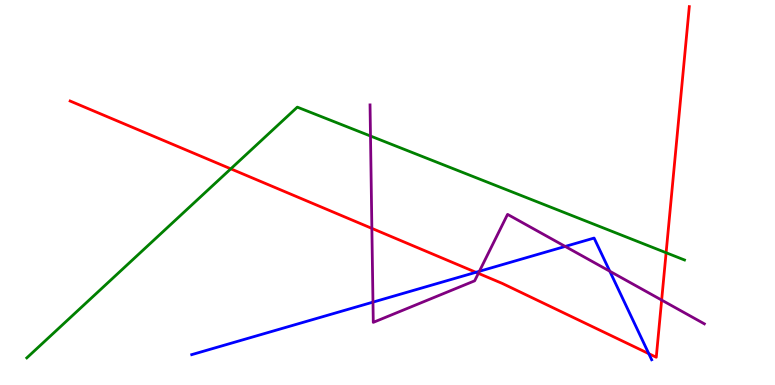[{'lines': ['blue', 'red'], 'intersections': [{'x': 6.14, 'y': 2.93}, {'x': 8.37, 'y': 0.814}]}, {'lines': ['green', 'red'], 'intersections': [{'x': 2.98, 'y': 5.61}, {'x': 8.6, 'y': 3.44}]}, {'lines': ['purple', 'red'], 'intersections': [{'x': 4.8, 'y': 4.07}, {'x': 6.17, 'y': 2.9}, {'x': 8.54, 'y': 2.21}]}, {'lines': ['blue', 'green'], 'intersections': []}, {'lines': ['blue', 'purple'], 'intersections': [{'x': 4.81, 'y': 2.15}, {'x': 6.19, 'y': 2.95}, {'x': 7.29, 'y': 3.6}, {'x': 7.87, 'y': 2.96}]}, {'lines': ['green', 'purple'], 'intersections': [{'x': 4.78, 'y': 6.47}]}]